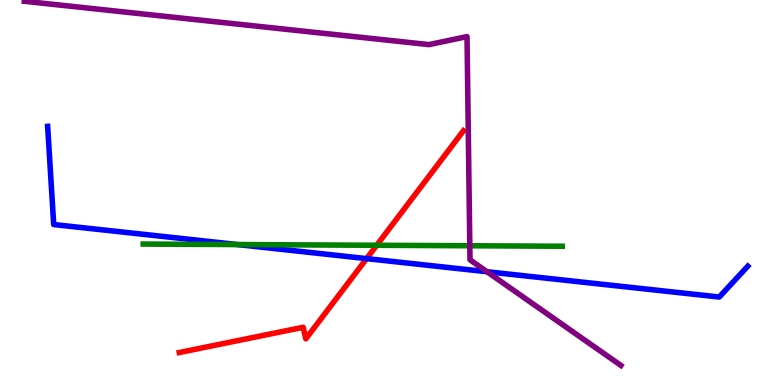[{'lines': ['blue', 'red'], 'intersections': [{'x': 4.73, 'y': 3.28}]}, {'lines': ['green', 'red'], 'intersections': [{'x': 4.86, 'y': 3.63}]}, {'lines': ['purple', 'red'], 'intersections': []}, {'lines': ['blue', 'green'], 'intersections': [{'x': 3.06, 'y': 3.65}]}, {'lines': ['blue', 'purple'], 'intersections': [{'x': 6.28, 'y': 2.94}]}, {'lines': ['green', 'purple'], 'intersections': [{'x': 6.06, 'y': 3.62}]}]